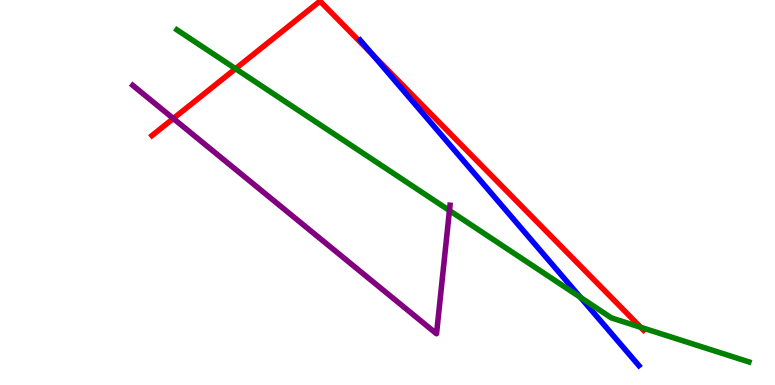[{'lines': ['blue', 'red'], 'intersections': [{'x': 4.81, 'y': 8.58}]}, {'lines': ['green', 'red'], 'intersections': [{'x': 3.04, 'y': 8.22}, {'x': 8.27, 'y': 1.5}]}, {'lines': ['purple', 'red'], 'intersections': [{'x': 2.24, 'y': 6.92}]}, {'lines': ['blue', 'green'], 'intersections': [{'x': 7.49, 'y': 2.28}]}, {'lines': ['blue', 'purple'], 'intersections': []}, {'lines': ['green', 'purple'], 'intersections': [{'x': 5.8, 'y': 4.53}]}]